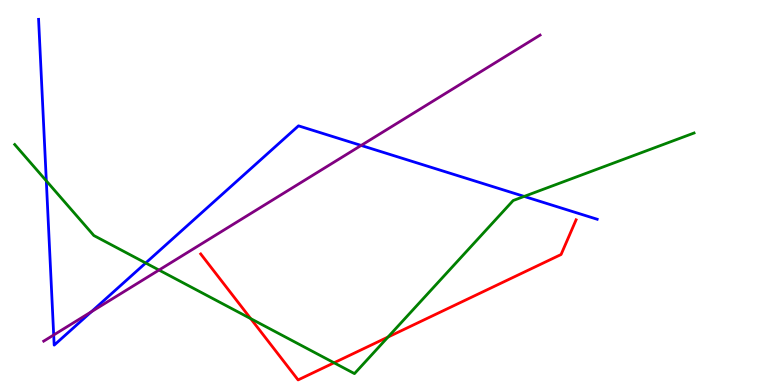[{'lines': ['blue', 'red'], 'intersections': []}, {'lines': ['green', 'red'], 'intersections': [{'x': 3.24, 'y': 1.72}, {'x': 4.31, 'y': 0.577}, {'x': 5.01, 'y': 1.25}]}, {'lines': ['purple', 'red'], 'intersections': []}, {'lines': ['blue', 'green'], 'intersections': [{'x': 0.598, 'y': 5.3}, {'x': 1.88, 'y': 3.17}, {'x': 6.76, 'y': 4.9}]}, {'lines': ['blue', 'purple'], 'intersections': [{'x': 0.693, 'y': 1.3}, {'x': 1.18, 'y': 1.9}, {'x': 4.66, 'y': 6.22}]}, {'lines': ['green', 'purple'], 'intersections': [{'x': 2.05, 'y': 2.99}]}]